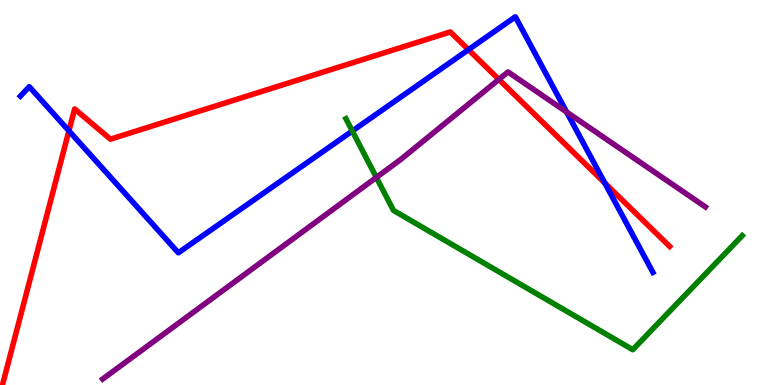[{'lines': ['blue', 'red'], 'intersections': [{'x': 0.889, 'y': 6.6}, {'x': 6.04, 'y': 8.71}, {'x': 7.8, 'y': 5.25}]}, {'lines': ['green', 'red'], 'intersections': []}, {'lines': ['purple', 'red'], 'intersections': [{'x': 6.44, 'y': 7.94}]}, {'lines': ['blue', 'green'], 'intersections': [{'x': 4.55, 'y': 6.6}]}, {'lines': ['blue', 'purple'], 'intersections': [{'x': 7.31, 'y': 7.09}]}, {'lines': ['green', 'purple'], 'intersections': [{'x': 4.86, 'y': 5.39}]}]